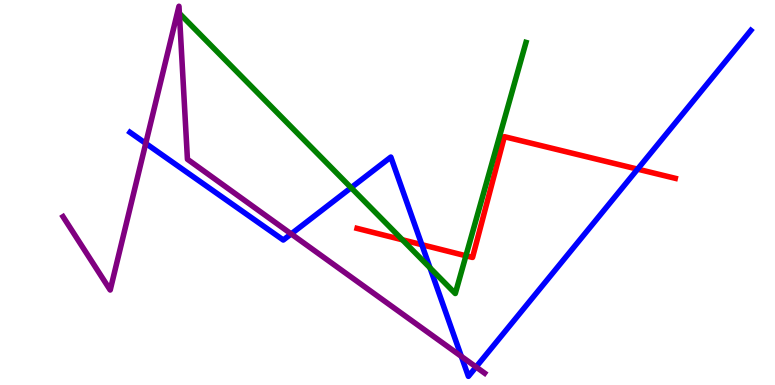[{'lines': ['blue', 'red'], 'intersections': [{'x': 5.44, 'y': 3.64}, {'x': 8.23, 'y': 5.61}]}, {'lines': ['green', 'red'], 'intersections': [{'x': 5.19, 'y': 3.77}, {'x': 6.01, 'y': 3.36}]}, {'lines': ['purple', 'red'], 'intersections': []}, {'lines': ['blue', 'green'], 'intersections': [{'x': 4.53, 'y': 5.12}, {'x': 5.55, 'y': 3.04}]}, {'lines': ['blue', 'purple'], 'intersections': [{'x': 1.88, 'y': 6.28}, {'x': 3.76, 'y': 3.92}, {'x': 5.95, 'y': 0.744}, {'x': 6.14, 'y': 0.468}]}, {'lines': ['green', 'purple'], 'intersections': []}]